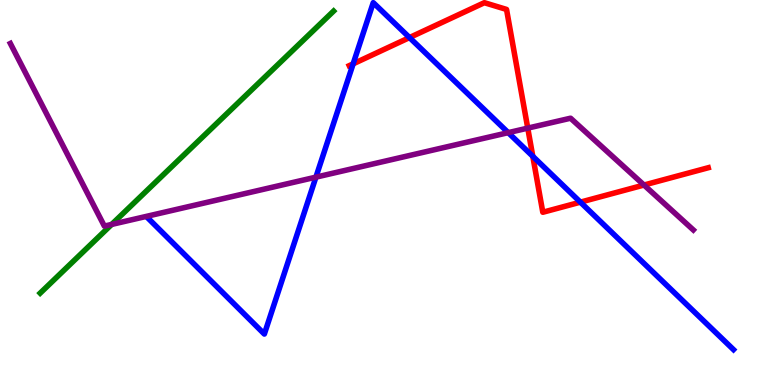[{'lines': ['blue', 'red'], 'intersections': [{'x': 4.56, 'y': 8.34}, {'x': 5.28, 'y': 9.02}, {'x': 6.87, 'y': 5.94}, {'x': 7.49, 'y': 4.75}]}, {'lines': ['green', 'red'], 'intersections': []}, {'lines': ['purple', 'red'], 'intersections': [{'x': 6.81, 'y': 6.67}, {'x': 8.31, 'y': 5.19}]}, {'lines': ['blue', 'green'], 'intersections': []}, {'lines': ['blue', 'purple'], 'intersections': [{'x': 4.08, 'y': 5.4}, {'x': 6.56, 'y': 6.55}]}, {'lines': ['green', 'purple'], 'intersections': [{'x': 1.44, 'y': 4.17}]}]